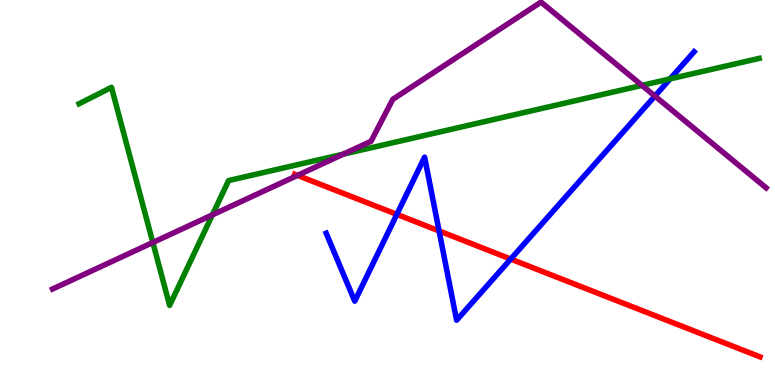[{'lines': ['blue', 'red'], 'intersections': [{'x': 5.12, 'y': 4.43}, {'x': 5.67, 'y': 4.0}, {'x': 6.59, 'y': 3.27}]}, {'lines': ['green', 'red'], 'intersections': []}, {'lines': ['purple', 'red'], 'intersections': [{'x': 3.84, 'y': 5.44}]}, {'lines': ['blue', 'green'], 'intersections': [{'x': 8.65, 'y': 7.95}]}, {'lines': ['blue', 'purple'], 'intersections': [{'x': 8.45, 'y': 7.5}]}, {'lines': ['green', 'purple'], 'intersections': [{'x': 1.97, 'y': 3.7}, {'x': 2.74, 'y': 4.42}, {'x': 4.43, 'y': 6.0}, {'x': 8.28, 'y': 7.78}]}]